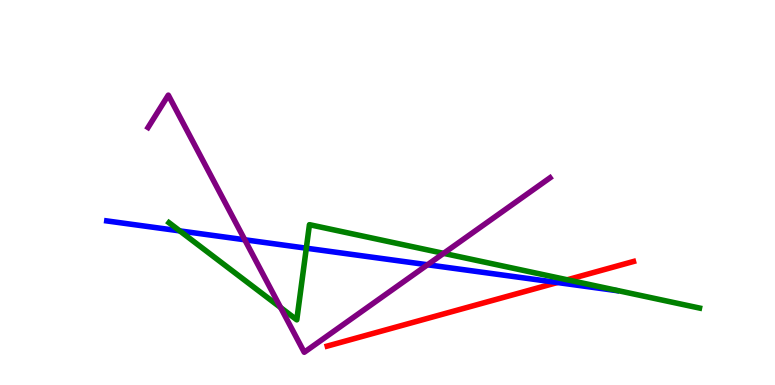[{'lines': ['blue', 'red'], 'intersections': [{'x': 7.19, 'y': 2.66}]}, {'lines': ['green', 'red'], 'intersections': [{'x': 7.32, 'y': 2.73}]}, {'lines': ['purple', 'red'], 'intersections': []}, {'lines': ['blue', 'green'], 'intersections': [{'x': 2.32, 'y': 4.0}, {'x': 3.95, 'y': 3.55}]}, {'lines': ['blue', 'purple'], 'intersections': [{'x': 3.16, 'y': 3.77}, {'x': 5.52, 'y': 3.12}]}, {'lines': ['green', 'purple'], 'intersections': [{'x': 3.62, 'y': 2.01}, {'x': 5.72, 'y': 3.42}]}]